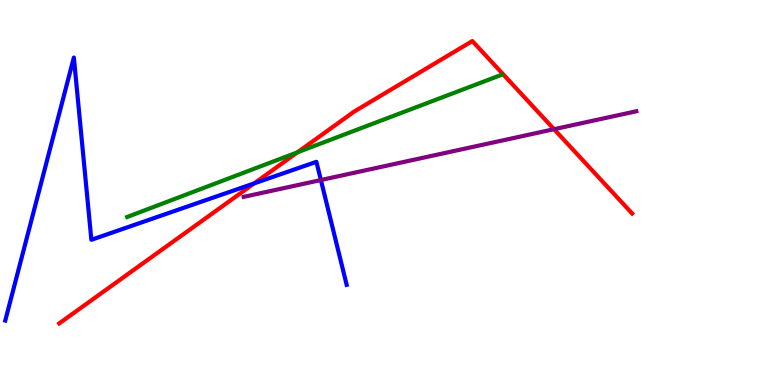[{'lines': ['blue', 'red'], 'intersections': [{'x': 3.28, 'y': 5.24}]}, {'lines': ['green', 'red'], 'intersections': [{'x': 3.84, 'y': 6.04}]}, {'lines': ['purple', 'red'], 'intersections': [{'x': 7.15, 'y': 6.64}]}, {'lines': ['blue', 'green'], 'intersections': []}, {'lines': ['blue', 'purple'], 'intersections': [{'x': 4.14, 'y': 5.32}]}, {'lines': ['green', 'purple'], 'intersections': []}]